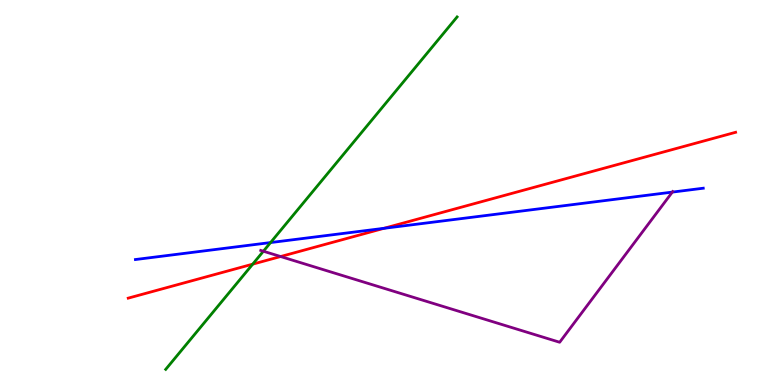[{'lines': ['blue', 'red'], 'intersections': [{'x': 4.95, 'y': 4.07}]}, {'lines': ['green', 'red'], 'intersections': [{'x': 3.26, 'y': 3.14}]}, {'lines': ['purple', 'red'], 'intersections': [{'x': 3.62, 'y': 3.34}]}, {'lines': ['blue', 'green'], 'intersections': [{'x': 3.49, 'y': 3.7}]}, {'lines': ['blue', 'purple'], 'intersections': [{'x': 8.68, 'y': 5.01}]}, {'lines': ['green', 'purple'], 'intersections': [{'x': 3.4, 'y': 3.47}]}]